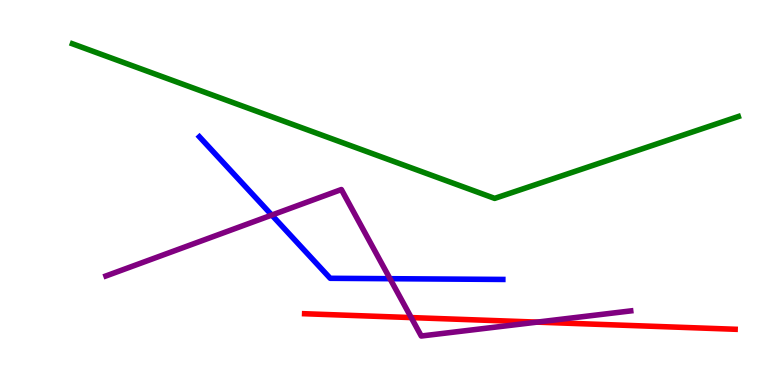[{'lines': ['blue', 'red'], 'intersections': []}, {'lines': ['green', 'red'], 'intersections': []}, {'lines': ['purple', 'red'], 'intersections': [{'x': 5.31, 'y': 1.75}, {'x': 6.93, 'y': 1.63}]}, {'lines': ['blue', 'green'], 'intersections': []}, {'lines': ['blue', 'purple'], 'intersections': [{'x': 3.51, 'y': 4.41}, {'x': 5.03, 'y': 2.76}]}, {'lines': ['green', 'purple'], 'intersections': []}]